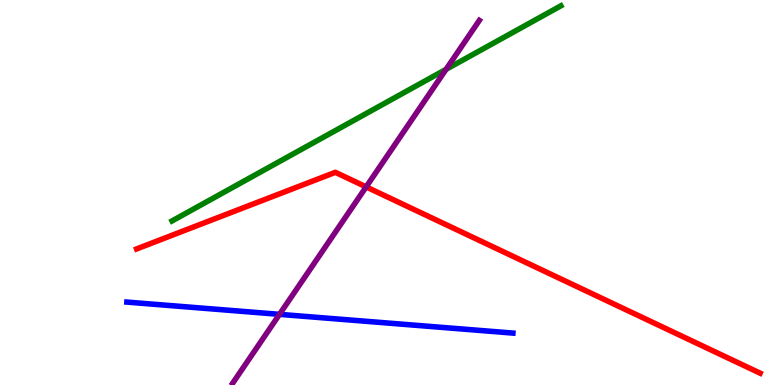[{'lines': ['blue', 'red'], 'intersections': []}, {'lines': ['green', 'red'], 'intersections': []}, {'lines': ['purple', 'red'], 'intersections': [{'x': 4.72, 'y': 5.15}]}, {'lines': ['blue', 'green'], 'intersections': []}, {'lines': ['blue', 'purple'], 'intersections': [{'x': 3.61, 'y': 1.84}]}, {'lines': ['green', 'purple'], 'intersections': [{'x': 5.76, 'y': 8.2}]}]